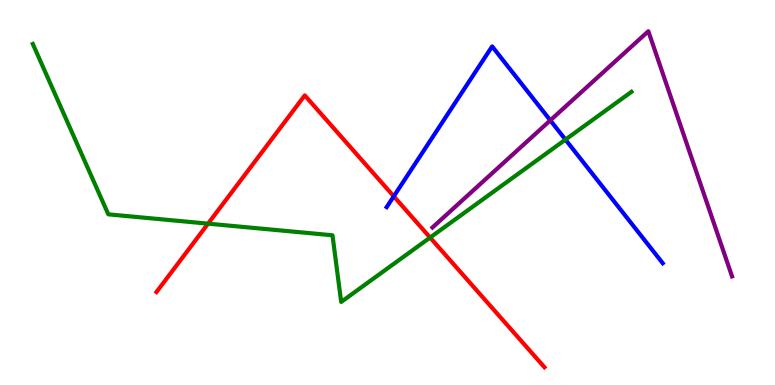[{'lines': ['blue', 'red'], 'intersections': [{'x': 5.08, 'y': 4.9}]}, {'lines': ['green', 'red'], 'intersections': [{'x': 2.68, 'y': 4.19}, {'x': 5.55, 'y': 3.83}]}, {'lines': ['purple', 'red'], 'intersections': []}, {'lines': ['blue', 'green'], 'intersections': [{'x': 7.3, 'y': 6.37}]}, {'lines': ['blue', 'purple'], 'intersections': [{'x': 7.1, 'y': 6.87}]}, {'lines': ['green', 'purple'], 'intersections': []}]